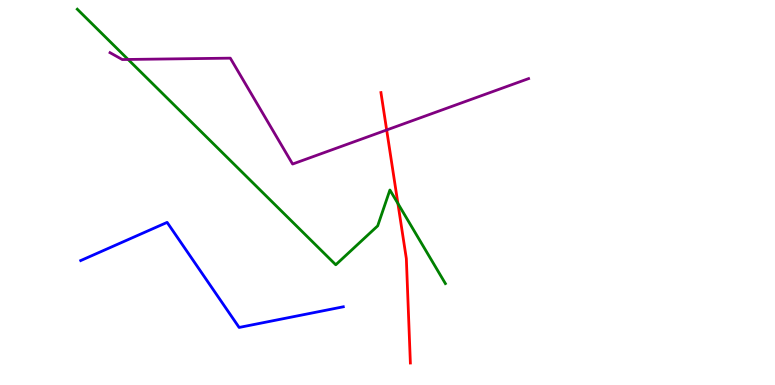[{'lines': ['blue', 'red'], 'intersections': []}, {'lines': ['green', 'red'], 'intersections': [{'x': 5.13, 'y': 4.71}]}, {'lines': ['purple', 'red'], 'intersections': [{'x': 4.99, 'y': 6.62}]}, {'lines': ['blue', 'green'], 'intersections': []}, {'lines': ['blue', 'purple'], 'intersections': []}, {'lines': ['green', 'purple'], 'intersections': [{'x': 1.65, 'y': 8.46}]}]